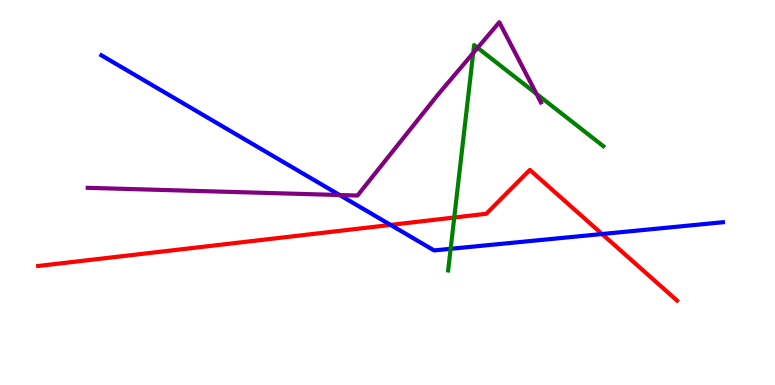[{'lines': ['blue', 'red'], 'intersections': [{'x': 5.04, 'y': 4.16}, {'x': 7.77, 'y': 3.92}]}, {'lines': ['green', 'red'], 'intersections': [{'x': 5.86, 'y': 4.35}]}, {'lines': ['purple', 'red'], 'intersections': []}, {'lines': ['blue', 'green'], 'intersections': [{'x': 5.81, 'y': 3.54}]}, {'lines': ['blue', 'purple'], 'intersections': [{'x': 4.38, 'y': 4.93}]}, {'lines': ['green', 'purple'], 'intersections': [{'x': 6.11, 'y': 8.62}, {'x': 6.16, 'y': 8.76}, {'x': 6.92, 'y': 7.56}]}]